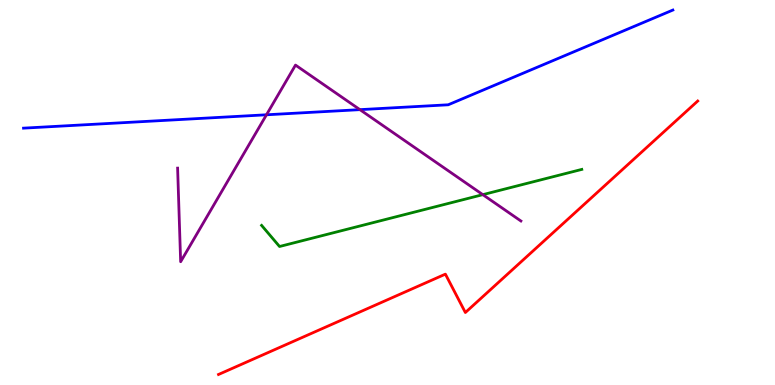[{'lines': ['blue', 'red'], 'intersections': []}, {'lines': ['green', 'red'], 'intersections': []}, {'lines': ['purple', 'red'], 'intersections': []}, {'lines': ['blue', 'green'], 'intersections': []}, {'lines': ['blue', 'purple'], 'intersections': [{'x': 3.44, 'y': 7.02}, {'x': 4.64, 'y': 7.15}]}, {'lines': ['green', 'purple'], 'intersections': [{'x': 6.23, 'y': 4.94}]}]